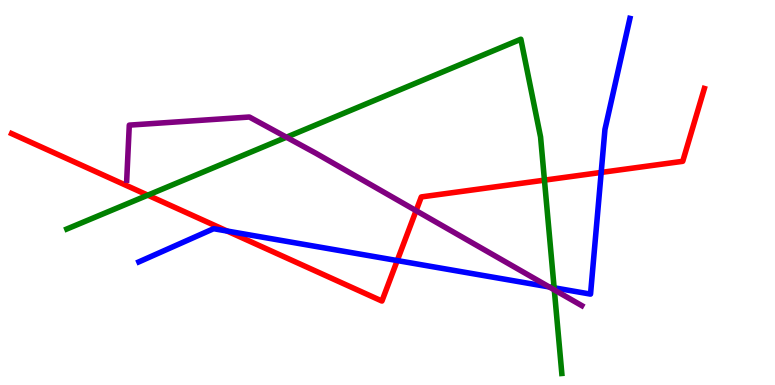[{'lines': ['blue', 'red'], 'intersections': [{'x': 2.93, 'y': 4.0}, {'x': 5.13, 'y': 3.23}, {'x': 7.76, 'y': 5.52}]}, {'lines': ['green', 'red'], 'intersections': [{'x': 1.91, 'y': 4.93}, {'x': 7.03, 'y': 5.32}]}, {'lines': ['purple', 'red'], 'intersections': [{'x': 5.37, 'y': 4.53}]}, {'lines': ['blue', 'green'], 'intersections': [{'x': 7.15, 'y': 2.53}]}, {'lines': ['blue', 'purple'], 'intersections': [{'x': 7.09, 'y': 2.55}]}, {'lines': ['green', 'purple'], 'intersections': [{'x': 3.7, 'y': 6.44}, {'x': 7.15, 'y': 2.47}]}]